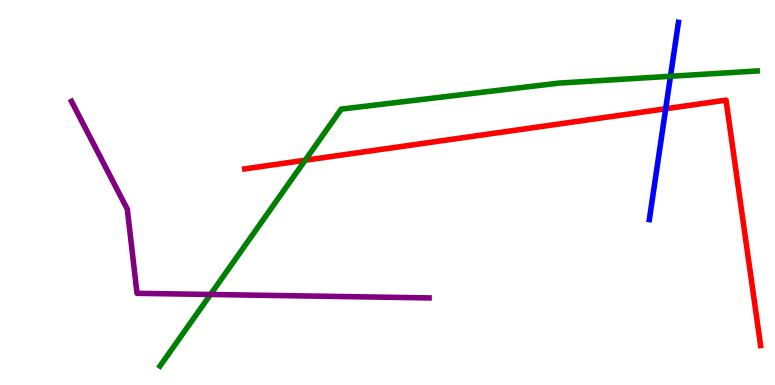[{'lines': ['blue', 'red'], 'intersections': [{'x': 8.59, 'y': 7.18}]}, {'lines': ['green', 'red'], 'intersections': [{'x': 3.94, 'y': 5.84}]}, {'lines': ['purple', 'red'], 'intersections': []}, {'lines': ['blue', 'green'], 'intersections': [{'x': 8.65, 'y': 8.02}]}, {'lines': ['blue', 'purple'], 'intersections': []}, {'lines': ['green', 'purple'], 'intersections': [{'x': 2.72, 'y': 2.35}]}]